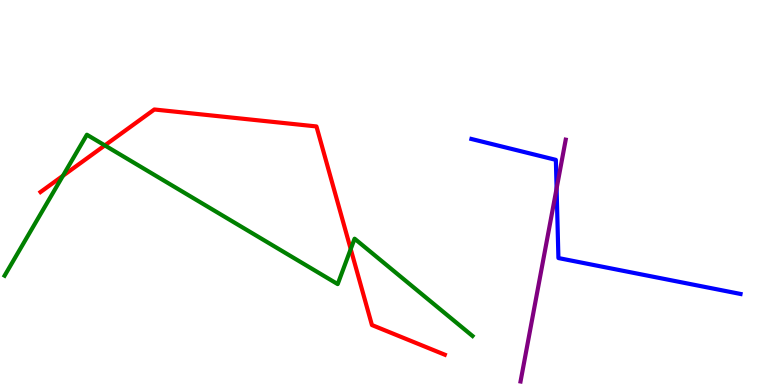[{'lines': ['blue', 'red'], 'intersections': []}, {'lines': ['green', 'red'], 'intersections': [{'x': 0.812, 'y': 5.43}, {'x': 1.35, 'y': 6.22}, {'x': 4.53, 'y': 3.53}]}, {'lines': ['purple', 'red'], 'intersections': []}, {'lines': ['blue', 'green'], 'intersections': []}, {'lines': ['blue', 'purple'], 'intersections': [{'x': 7.18, 'y': 5.1}]}, {'lines': ['green', 'purple'], 'intersections': []}]